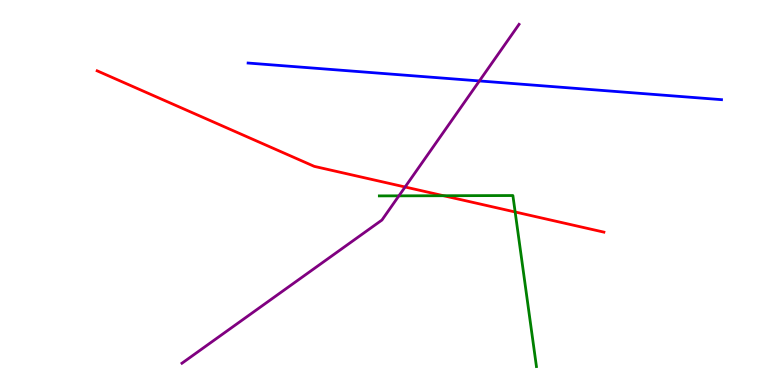[{'lines': ['blue', 'red'], 'intersections': []}, {'lines': ['green', 'red'], 'intersections': [{'x': 5.72, 'y': 4.92}, {'x': 6.65, 'y': 4.49}]}, {'lines': ['purple', 'red'], 'intersections': [{'x': 5.23, 'y': 5.14}]}, {'lines': ['blue', 'green'], 'intersections': []}, {'lines': ['blue', 'purple'], 'intersections': [{'x': 6.19, 'y': 7.9}]}, {'lines': ['green', 'purple'], 'intersections': [{'x': 5.15, 'y': 4.91}]}]